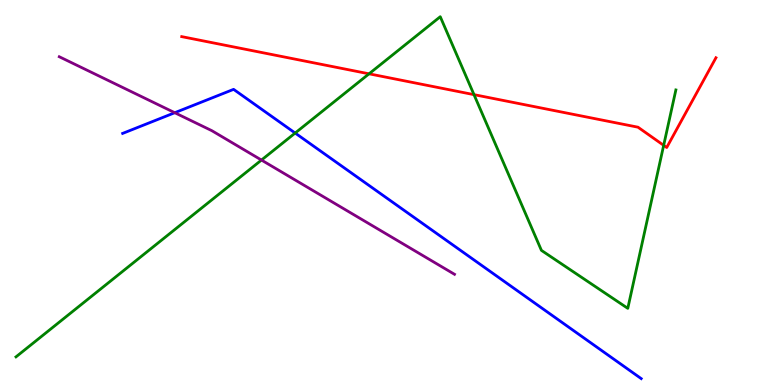[{'lines': ['blue', 'red'], 'intersections': []}, {'lines': ['green', 'red'], 'intersections': [{'x': 4.76, 'y': 8.08}, {'x': 6.12, 'y': 7.54}, {'x': 8.56, 'y': 6.23}]}, {'lines': ['purple', 'red'], 'intersections': []}, {'lines': ['blue', 'green'], 'intersections': [{'x': 3.81, 'y': 6.54}]}, {'lines': ['blue', 'purple'], 'intersections': [{'x': 2.26, 'y': 7.07}]}, {'lines': ['green', 'purple'], 'intersections': [{'x': 3.37, 'y': 5.84}]}]